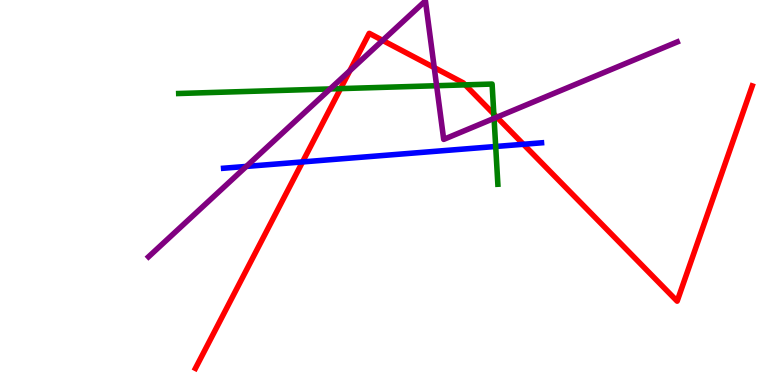[{'lines': ['blue', 'red'], 'intersections': [{'x': 3.9, 'y': 5.79}, {'x': 6.75, 'y': 6.25}]}, {'lines': ['green', 'red'], 'intersections': [{'x': 4.39, 'y': 7.7}, {'x': 6.0, 'y': 7.8}, {'x': 6.37, 'y': 7.04}]}, {'lines': ['purple', 'red'], 'intersections': [{'x': 4.51, 'y': 8.16}, {'x': 4.94, 'y': 8.95}, {'x': 5.6, 'y': 8.24}, {'x': 6.41, 'y': 6.96}]}, {'lines': ['blue', 'green'], 'intersections': [{'x': 6.4, 'y': 6.2}]}, {'lines': ['blue', 'purple'], 'intersections': [{'x': 3.18, 'y': 5.68}]}, {'lines': ['green', 'purple'], 'intersections': [{'x': 4.26, 'y': 7.69}, {'x': 5.63, 'y': 7.77}, {'x': 6.38, 'y': 6.93}]}]